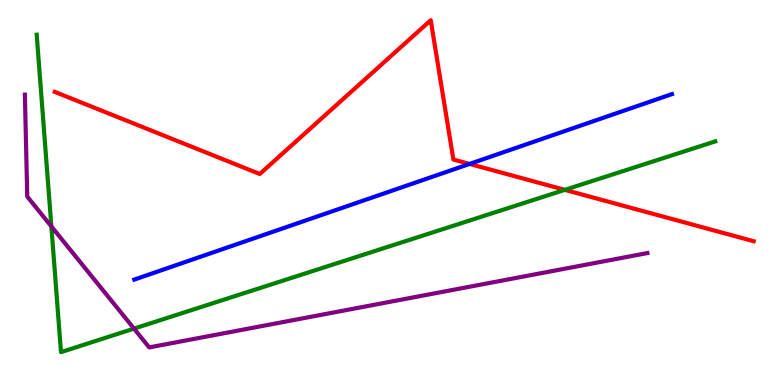[{'lines': ['blue', 'red'], 'intersections': [{'x': 6.06, 'y': 5.74}]}, {'lines': ['green', 'red'], 'intersections': [{'x': 7.29, 'y': 5.07}]}, {'lines': ['purple', 'red'], 'intersections': []}, {'lines': ['blue', 'green'], 'intersections': []}, {'lines': ['blue', 'purple'], 'intersections': []}, {'lines': ['green', 'purple'], 'intersections': [{'x': 0.663, 'y': 4.12}, {'x': 1.73, 'y': 1.46}]}]